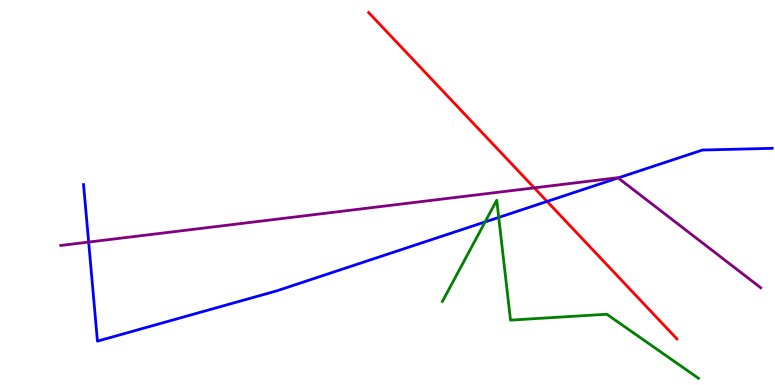[{'lines': ['blue', 'red'], 'intersections': [{'x': 7.06, 'y': 4.77}]}, {'lines': ['green', 'red'], 'intersections': []}, {'lines': ['purple', 'red'], 'intersections': [{'x': 6.89, 'y': 5.12}]}, {'lines': ['blue', 'green'], 'intersections': [{'x': 6.26, 'y': 4.24}, {'x': 6.44, 'y': 4.35}]}, {'lines': ['blue', 'purple'], 'intersections': [{'x': 1.14, 'y': 3.71}, {'x': 7.98, 'y': 5.38}]}, {'lines': ['green', 'purple'], 'intersections': []}]